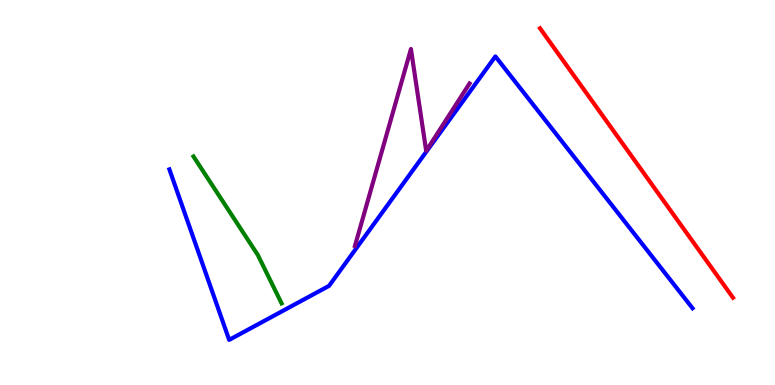[{'lines': ['blue', 'red'], 'intersections': []}, {'lines': ['green', 'red'], 'intersections': []}, {'lines': ['purple', 'red'], 'intersections': []}, {'lines': ['blue', 'green'], 'intersections': []}, {'lines': ['blue', 'purple'], 'intersections': []}, {'lines': ['green', 'purple'], 'intersections': []}]